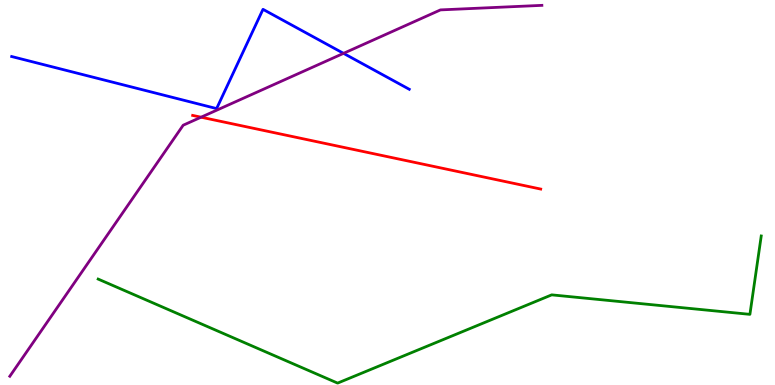[{'lines': ['blue', 'red'], 'intersections': []}, {'lines': ['green', 'red'], 'intersections': []}, {'lines': ['purple', 'red'], 'intersections': [{'x': 2.59, 'y': 6.96}]}, {'lines': ['blue', 'green'], 'intersections': []}, {'lines': ['blue', 'purple'], 'intersections': [{'x': 4.43, 'y': 8.61}]}, {'lines': ['green', 'purple'], 'intersections': []}]